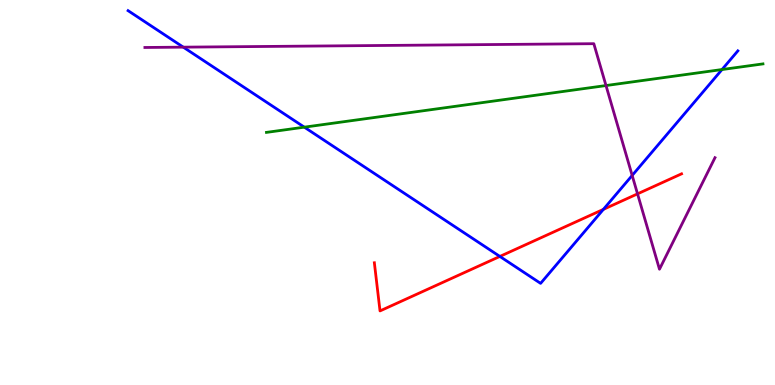[{'lines': ['blue', 'red'], 'intersections': [{'x': 6.45, 'y': 3.34}, {'x': 7.79, 'y': 4.56}]}, {'lines': ['green', 'red'], 'intersections': []}, {'lines': ['purple', 'red'], 'intersections': [{'x': 8.23, 'y': 4.96}]}, {'lines': ['blue', 'green'], 'intersections': [{'x': 3.93, 'y': 6.7}, {'x': 9.32, 'y': 8.19}]}, {'lines': ['blue', 'purple'], 'intersections': [{'x': 2.37, 'y': 8.78}, {'x': 8.16, 'y': 5.44}]}, {'lines': ['green', 'purple'], 'intersections': [{'x': 7.82, 'y': 7.78}]}]